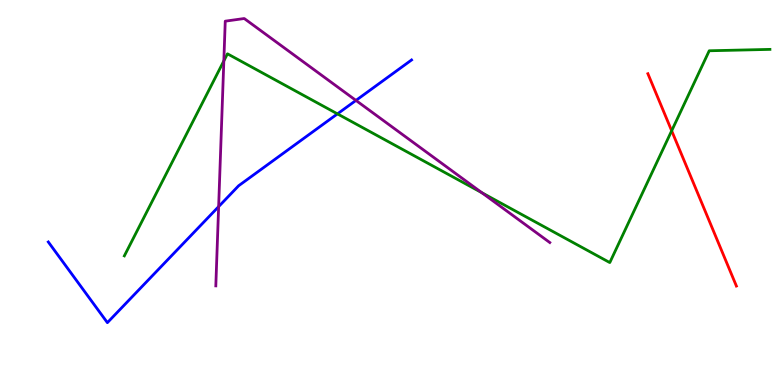[{'lines': ['blue', 'red'], 'intersections': []}, {'lines': ['green', 'red'], 'intersections': [{'x': 8.67, 'y': 6.6}]}, {'lines': ['purple', 'red'], 'intersections': []}, {'lines': ['blue', 'green'], 'intersections': [{'x': 4.35, 'y': 7.04}]}, {'lines': ['blue', 'purple'], 'intersections': [{'x': 2.82, 'y': 4.63}, {'x': 4.59, 'y': 7.39}]}, {'lines': ['green', 'purple'], 'intersections': [{'x': 2.89, 'y': 8.42}, {'x': 6.22, 'y': 4.99}]}]